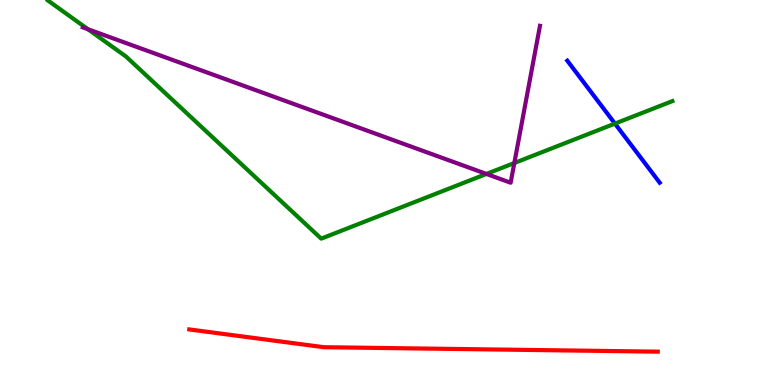[{'lines': ['blue', 'red'], 'intersections': []}, {'lines': ['green', 'red'], 'intersections': []}, {'lines': ['purple', 'red'], 'intersections': []}, {'lines': ['blue', 'green'], 'intersections': [{'x': 7.93, 'y': 6.79}]}, {'lines': ['blue', 'purple'], 'intersections': []}, {'lines': ['green', 'purple'], 'intersections': [{'x': 1.13, 'y': 9.24}, {'x': 6.28, 'y': 5.48}, {'x': 6.64, 'y': 5.77}]}]